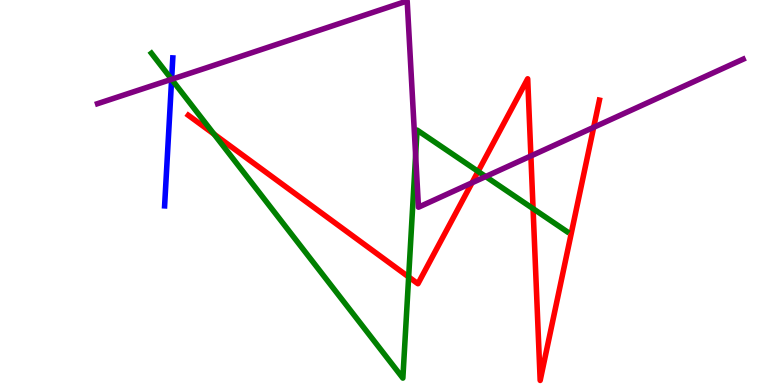[{'lines': ['blue', 'red'], 'intersections': []}, {'lines': ['green', 'red'], 'intersections': [{'x': 2.76, 'y': 6.52}, {'x': 5.27, 'y': 2.81}, {'x': 6.17, 'y': 5.55}, {'x': 6.88, 'y': 4.58}]}, {'lines': ['purple', 'red'], 'intersections': [{'x': 6.09, 'y': 5.25}, {'x': 6.85, 'y': 5.95}, {'x': 7.66, 'y': 6.69}]}, {'lines': ['blue', 'green'], 'intersections': [{'x': 2.21, 'y': 7.94}]}, {'lines': ['blue', 'purple'], 'intersections': [{'x': 2.21, 'y': 7.94}]}, {'lines': ['green', 'purple'], 'intersections': [{'x': 2.21, 'y': 7.94}, {'x': 5.36, 'y': 5.97}, {'x': 6.27, 'y': 5.41}]}]